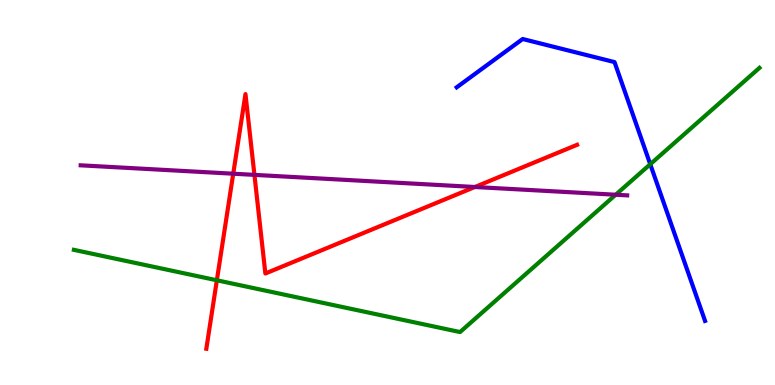[{'lines': ['blue', 'red'], 'intersections': []}, {'lines': ['green', 'red'], 'intersections': [{'x': 2.8, 'y': 2.72}]}, {'lines': ['purple', 'red'], 'intersections': [{'x': 3.01, 'y': 5.49}, {'x': 3.28, 'y': 5.46}, {'x': 6.13, 'y': 5.14}]}, {'lines': ['blue', 'green'], 'intersections': [{'x': 8.39, 'y': 5.73}]}, {'lines': ['blue', 'purple'], 'intersections': []}, {'lines': ['green', 'purple'], 'intersections': [{'x': 7.94, 'y': 4.94}]}]